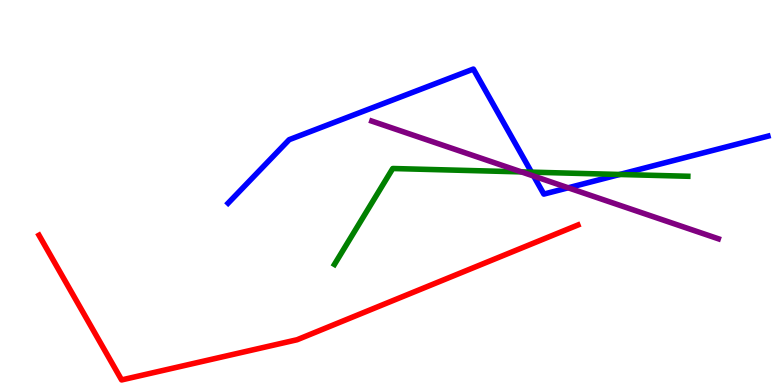[{'lines': ['blue', 'red'], 'intersections': []}, {'lines': ['green', 'red'], 'intersections': []}, {'lines': ['purple', 'red'], 'intersections': []}, {'lines': ['blue', 'green'], 'intersections': [{'x': 6.86, 'y': 5.53}, {'x': 8.0, 'y': 5.47}]}, {'lines': ['blue', 'purple'], 'intersections': [{'x': 6.89, 'y': 5.43}, {'x': 7.33, 'y': 5.12}]}, {'lines': ['green', 'purple'], 'intersections': [{'x': 6.73, 'y': 5.54}]}]